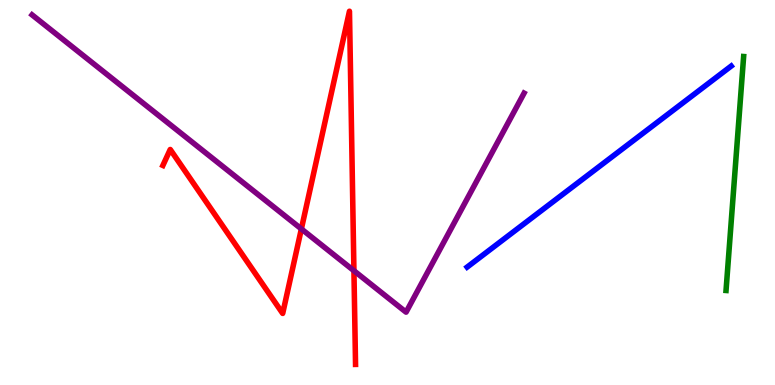[{'lines': ['blue', 'red'], 'intersections': []}, {'lines': ['green', 'red'], 'intersections': []}, {'lines': ['purple', 'red'], 'intersections': [{'x': 3.89, 'y': 4.05}, {'x': 4.57, 'y': 2.97}]}, {'lines': ['blue', 'green'], 'intersections': []}, {'lines': ['blue', 'purple'], 'intersections': []}, {'lines': ['green', 'purple'], 'intersections': []}]